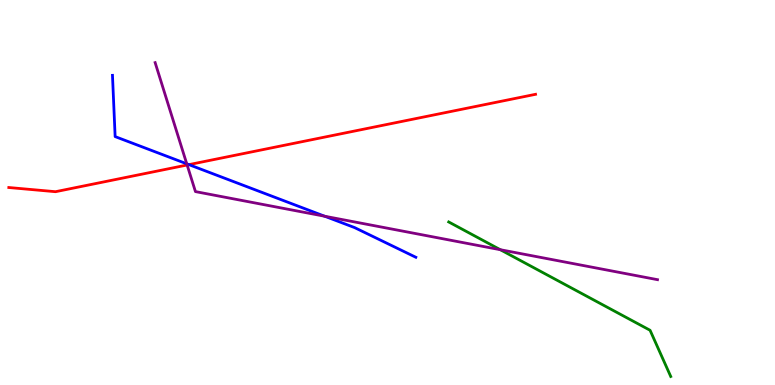[{'lines': ['blue', 'red'], 'intersections': [{'x': 2.44, 'y': 5.72}]}, {'lines': ['green', 'red'], 'intersections': []}, {'lines': ['purple', 'red'], 'intersections': [{'x': 2.41, 'y': 5.71}]}, {'lines': ['blue', 'green'], 'intersections': []}, {'lines': ['blue', 'purple'], 'intersections': [{'x': 2.41, 'y': 5.75}, {'x': 4.19, 'y': 4.38}]}, {'lines': ['green', 'purple'], 'intersections': [{'x': 6.46, 'y': 3.51}]}]